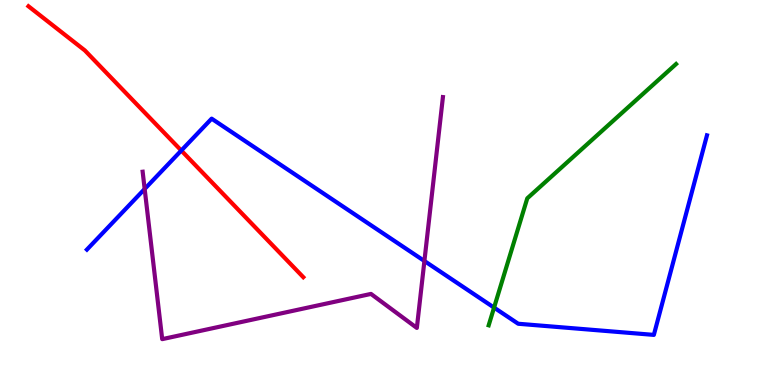[{'lines': ['blue', 'red'], 'intersections': [{'x': 2.34, 'y': 6.09}]}, {'lines': ['green', 'red'], 'intersections': []}, {'lines': ['purple', 'red'], 'intersections': []}, {'lines': ['blue', 'green'], 'intersections': [{'x': 6.38, 'y': 2.01}]}, {'lines': ['blue', 'purple'], 'intersections': [{'x': 1.87, 'y': 5.09}, {'x': 5.48, 'y': 3.22}]}, {'lines': ['green', 'purple'], 'intersections': []}]